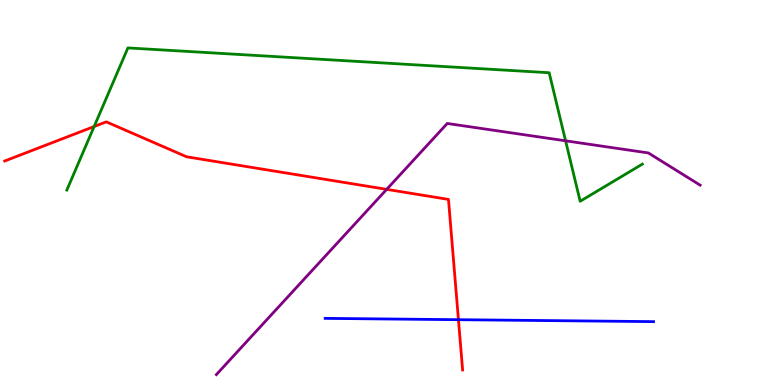[{'lines': ['blue', 'red'], 'intersections': [{'x': 5.92, 'y': 1.7}]}, {'lines': ['green', 'red'], 'intersections': [{'x': 1.21, 'y': 6.71}]}, {'lines': ['purple', 'red'], 'intersections': [{'x': 4.99, 'y': 5.08}]}, {'lines': ['blue', 'green'], 'intersections': []}, {'lines': ['blue', 'purple'], 'intersections': []}, {'lines': ['green', 'purple'], 'intersections': [{'x': 7.3, 'y': 6.34}]}]